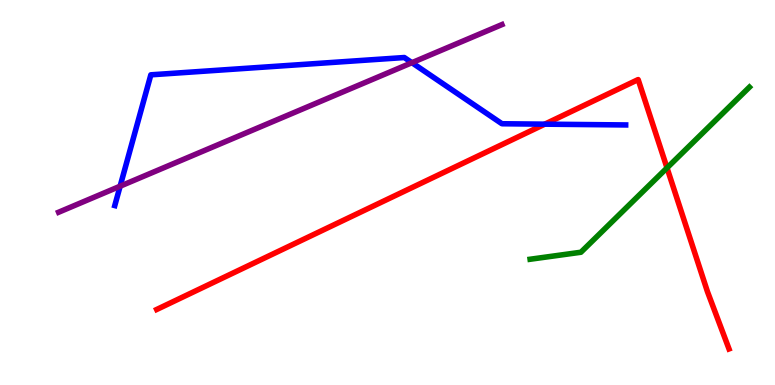[{'lines': ['blue', 'red'], 'intersections': [{'x': 7.03, 'y': 6.77}]}, {'lines': ['green', 'red'], 'intersections': [{'x': 8.61, 'y': 5.64}]}, {'lines': ['purple', 'red'], 'intersections': []}, {'lines': ['blue', 'green'], 'intersections': []}, {'lines': ['blue', 'purple'], 'intersections': [{'x': 1.55, 'y': 5.16}, {'x': 5.32, 'y': 8.37}]}, {'lines': ['green', 'purple'], 'intersections': []}]